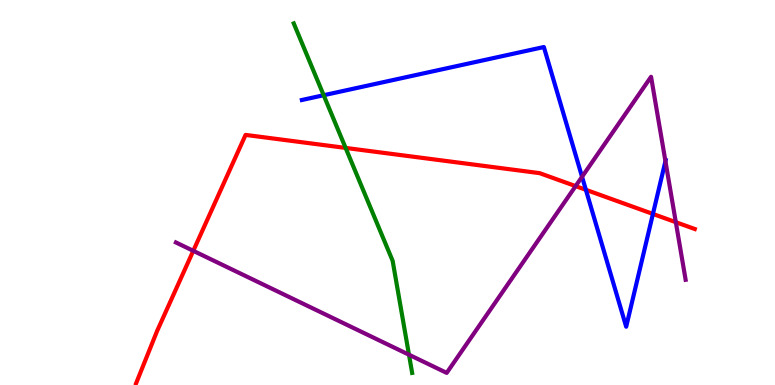[{'lines': ['blue', 'red'], 'intersections': [{'x': 7.56, 'y': 5.07}, {'x': 8.42, 'y': 4.44}]}, {'lines': ['green', 'red'], 'intersections': [{'x': 4.46, 'y': 6.16}]}, {'lines': ['purple', 'red'], 'intersections': [{'x': 2.49, 'y': 3.49}, {'x': 7.43, 'y': 5.17}, {'x': 8.72, 'y': 4.23}]}, {'lines': ['blue', 'green'], 'intersections': [{'x': 4.18, 'y': 7.53}]}, {'lines': ['blue', 'purple'], 'intersections': [{'x': 7.51, 'y': 5.41}, {'x': 8.59, 'y': 5.81}]}, {'lines': ['green', 'purple'], 'intersections': [{'x': 5.28, 'y': 0.786}]}]